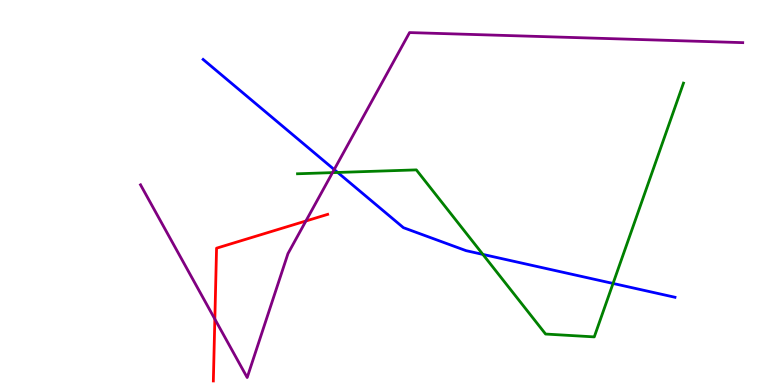[{'lines': ['blue', 'red'], 'intersections': []}, {'lines': ['green', 'red'], 'intersections': []}, {'lines': ['purple', 'red'], 'intersections': [{'x': 2.77, 'y': 1.71}, {'x': 3.95, 'y': 4.26}]}, {'lines': ['blue', 'green'], 'intersections': [{'x': 4.36, 'y': 5.52}, {'x': 6.23, 'y': 3.39}, {'x': 7.91, 'y': 2.64}]}, {'lines': ['blue', 'purple'], 'intersections': [{'x': 4.31, 'y': 5.6}]}, {'lines': ['green', 'purple'], 'intersections': [{'x': 4.29, 'y': 5.52}]}]